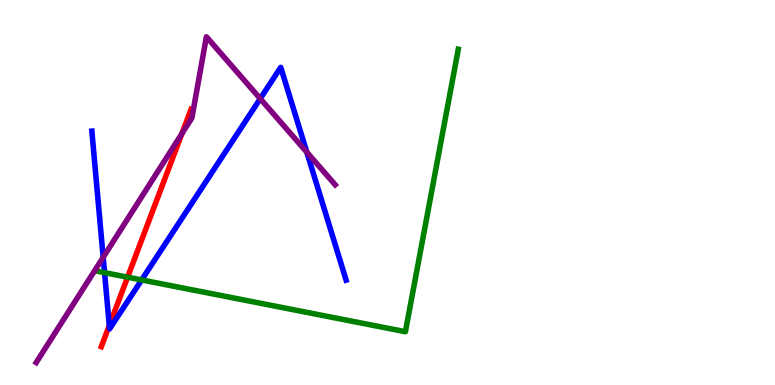[{'lines': ['blue', 'red'], 'intersections': [{'x': 1.41, 'y': 1.54}]}, {'lines': ['green', 'red'], 'intersections': [{'x': 1.65, 'y': 2.8}]}, {'lines': ['purple', 'red'], 'intersections': [{'x': 2.35, 'y': 6.53}]}, {'lines': ['blue', 'green'], 'intersections': [{'x': 1.35, 'y': 2.92}, {'x': 1.83, 'y': 2.73}]}, {'lines': ['blue', 'purple'], 'intersections': [{'x': 1.33, 'y': 3.32}, {'x': 3.36, 'y': 7.44}, {'x': 3.96, 'y': 6.05}]}, {'lines': ['green', 'purple'], 'intersections': []}]